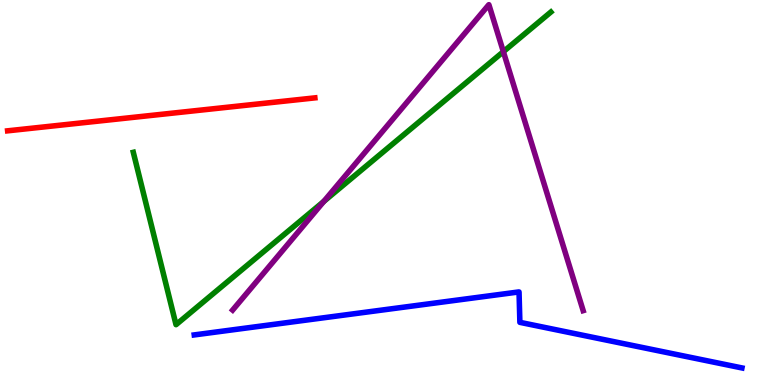[{'lines': ['blue', 'red'], 'intersections': []}, {'lines': ['green', 'red'], 'intersections': []}, {'lines': ['purple', 'red'], 'intersections': []}, {'lines': ['blue', 'green'], 'intersections': []}, {'lines': ['blue', 'purple'], 'intersections': []}, {'lines': ['green', 'purple'], 'intersections': [{'x': 4.18, 'y': 4.77}, {'x': 6.49, 'y': 8.66}]}]